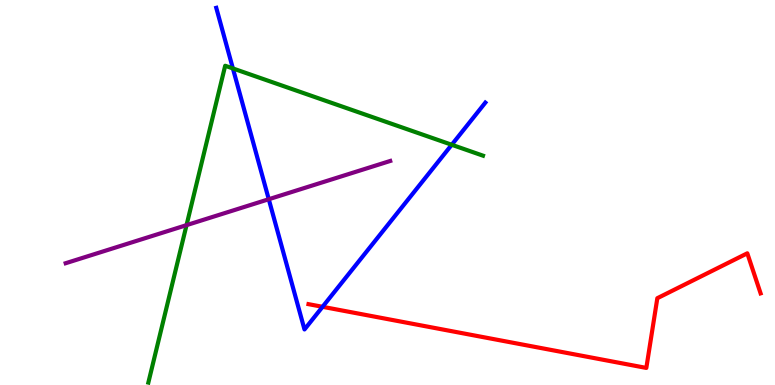[{'lines': ['blue', 'red'], 'intersections': [{'x': 4.16, 'y': 2.03}]}, {'lines': ['green', 'red'], 'intersections': []}, {'lines': ['purple', 'red'], 'intersections': []}, {'lines': ['blue', 'green'], 'intersections': [{'x': 3.01, 'y': 8.22}, {'x': 5.83, 'y': 6.24}]}, {'lines': ['blue', 'purple'], 'intersections': [{'x': 3.47, 'y': 4.83}]}, {'lines': ['green', 'purple'], 'intersections': [{'x': 2.41, 'y': 4.15}]}]